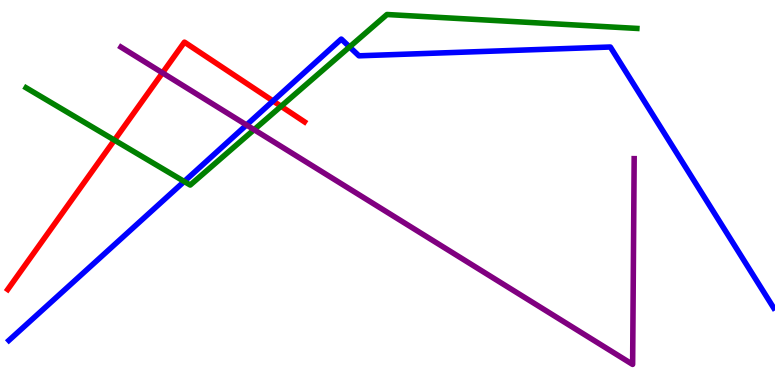[{'lines': ['blue', 'red'], 'intersections': [{'x': 3.52, 'y': 7.38}]}, {'lines': ['green', 'red'], 'intersections': [{'x': 1.48, 'y': 6.36}, {'x': 3.63, 'y': 7.24}]}, {'lines': ['purple', 'red'], 'intersections': [{'x': 2.1, 'y': 8.11}]}, {'lines': ['blue', 'green'], 'intersections': [{'x': 2.38, 'y': 5.29}, {'x': 4.51, 'y': 8.78}]}, {'lines': ['blue', 'purple'], 'intersections': [{'x': 3.18, 'y': 6.75}]}, {'lines': ['green', 'purple'], 'intersections': [{'x': 3.28, 'y': 6.63}]}]